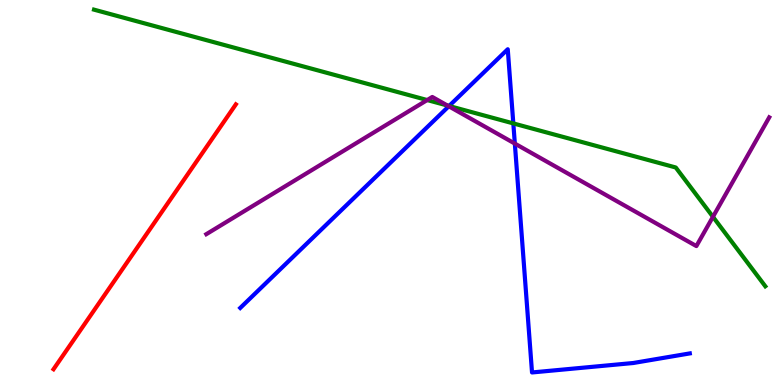[{'lines': ['blue', 'red'], 'intersections': []}, {'lines': ['green', 'red'], 'intersections': []}, {'lines': ['purple', 'red'], 'intersections': []}, {'lines': ['blue', 'green'], 'intersections': [{'x': 5.79, 'y': 7.25}, {'x': 6.62, 'y': 6.79}]}, {'lines': ['blue', 'purple'], 'intersections': [{'x': 5.79, 'y': 7.24}, {'x': 6.64, 'y': 6.27}]}, {'lines': ['green', 'purple'], 'intersections': [{'x': 5.51, 'y': 7.4}, {'x': 5.77, 'y': 7.26}, {'x': 9.2, 'y': 4.37}]}]